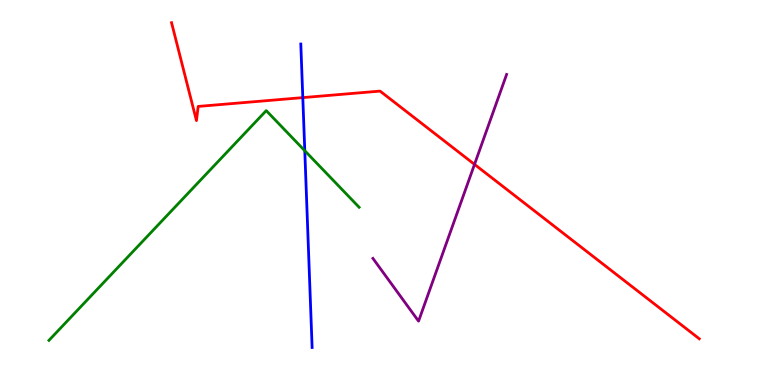[{'lines': ['blue', 'red'], 'intersections': [{'x': 3.91, 'y': 7.46}]}, {'lines': ['green', 'red'], 'intersections': []}, {'lines': ['purple', 'red'], 'intersections': [{'x': 6.12, 'y': 5.73}]}, {'lines': ['blue', 'green'], 'intersections': [{'x': 3.93, 'y': 6.09}]}, {'lines': ['blue', 'purple'], 'intersections': []}, {'lines': ['green', 'purple'], 'intersections': []}]